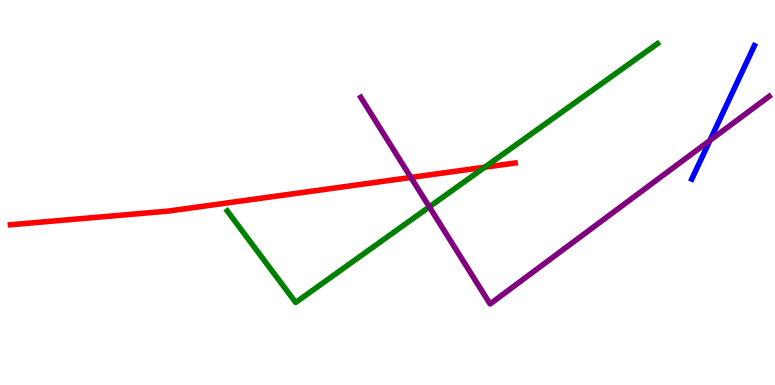[{'lines': ['blue', 'red'], 'intersections': []}, {'lines': ['green', 'red'], 'intersections': [{'x': 6.25, 'y': 5.66}]}, {'lines': ['purple', 'red'], 'intersections': [{'x': 5.3, 'y': 5.39}]}, {'lines': ['blue', 'green'], 'intersections': []}, {'lines': ['blue', 'purple'], 'intersections': [{'x': 9.16, 'y': 6.35}]}, {'lines': ['green', 'purple'], 'intersections': [{'x': 5.54, 'y': 4.63}]}]